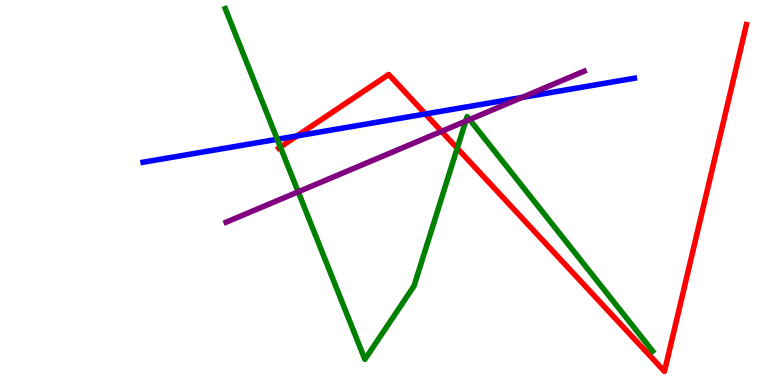[{'lines': ['blue', 'red'], 'intersections': [{'x': 3.83, 'y': 6.47}, {'x': 5.49, 'y': 7.04}]}, {'lines': ['green', 'red'], 'intersections': [{'x': 3.62, 'y': 6.18}, {'x': 5.9, 'y': 6.15}]}, {'lines': ['purple', 'red'], 'intersections': [{'x': 5.7, 'y': 6.59}]}, {'lines': ['blue', 'green'], 'intersections': [{'x': 3.58, 'y': 6.38}]}, {'lines': ['blue', 'purple'], 'intersections': [{'x': 6.74, 'y': 7.47}]}, {'lines': ['green', 'purple'], 'intersections': [{'x': 3.85, 'y': 5.02}, {'x': 6.01, 'y': 6.85}, {'x': 6.06, 'y': 6.89}]}]